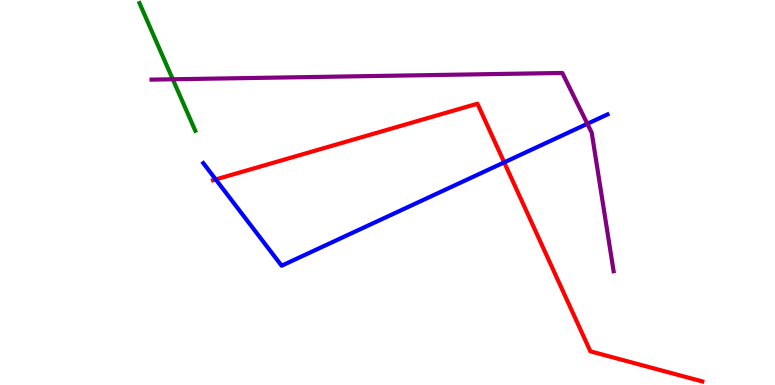[{'lines': ['blue', 'red'], 'intersections': [{'x': 2.78, 'y': 5.34}, {'x': 6.51, 'y': 5.78}]}, {'lines': ['green', 'red'], 'intersections': []}, {'lines': ['purple', 'red'], 'intersections': []}, {'lines': ['blue', 'green'], 'intersections': []}, {'lines': ['blue', 'purple'], 'intersections': [{'x': 7.58, 'y': 6.78}]}, {'lines': ['green', 'purple'], 'intersections': [{'x': 2.23, 'y': 7.94}]}]